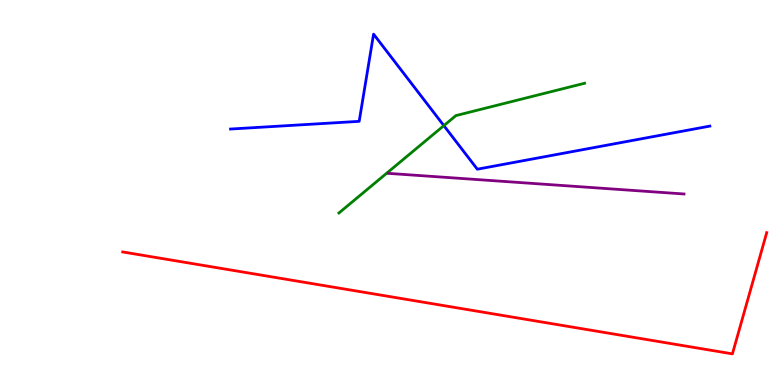[{'lines': ['blue', 'red'], 'intersections': []}, {'lines': ['green', 'red'], 'intersections': []}, {'lines': ['purple', 'red'], 'intersections': []}, {'lines': ['blue', 'green'], 'intersections': [{'x': 5.73, 'y': 6.74}]}, {'lines': ['blue', 'purple'], 'intersections': []}, {'lines': ['green', 'purple'], 'intersections': []}]